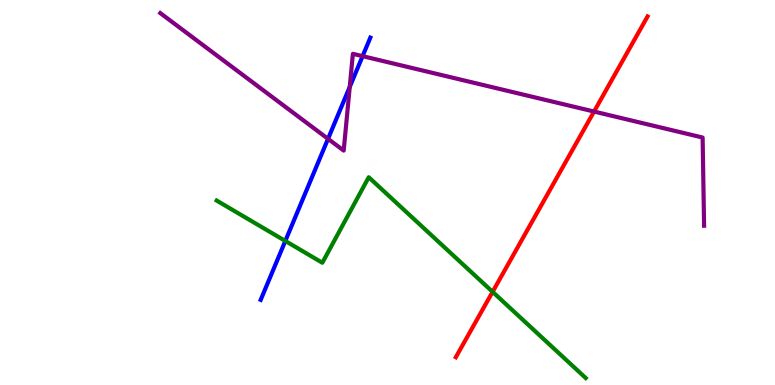[{'lines': ['blue', 'red'], 'intersections': []}, {'lines': ['green', 'red'], 'intersections': [{'x': 6.36, 'y': 2.42}]}, {'lines': ['purple', 'red'], 'intersections': [{'x': 7.67, 'y': 7.1}]}, {'lines': ['blue', 'green'], 'intersections': [{'x': 3.68, 'y': 3.74}]}, {'lines': ['blue', 'purple'], 'intersections': [{'x': 4.23, 'y': 6.39}, {'x': 4.51, 'y': 7.74}, {'x': 4.68, 'y': 8.54}]}, {'lines': ['green', 'purple'], 'intersections': []}]